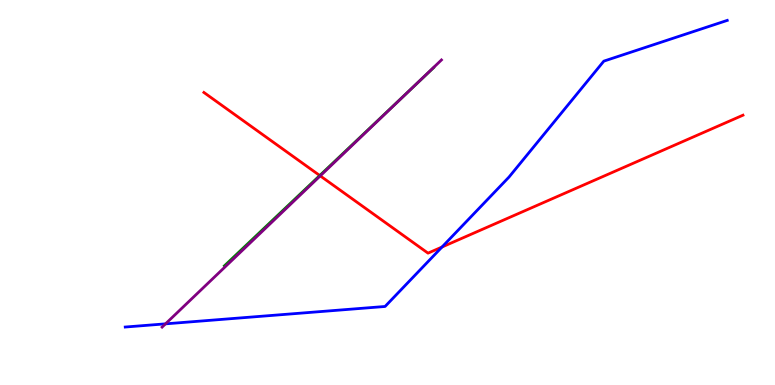[{'lines': ['blue', 'red'], 'intersections': [{'x': 5.7, 'y': 3.58}]}, {'lines': ['green', 'red'], 'intersections': [{'x': 4.13, 'y': 5.44}]}, {'lines': ['purple', 'red'], 'intersections': [{'x': 4.13, 'y': 5.43}]}, {'lines': ['blue', 'green'], 'intersections': []}, {'lines': ['blue', 'purple'], 'intersections': [{'x': 2.14, 'y': 1.59}]}, {'lines': ['green', 'purple'], 'intersections': [{'x': 5.3, 'y': 7.67}]}]